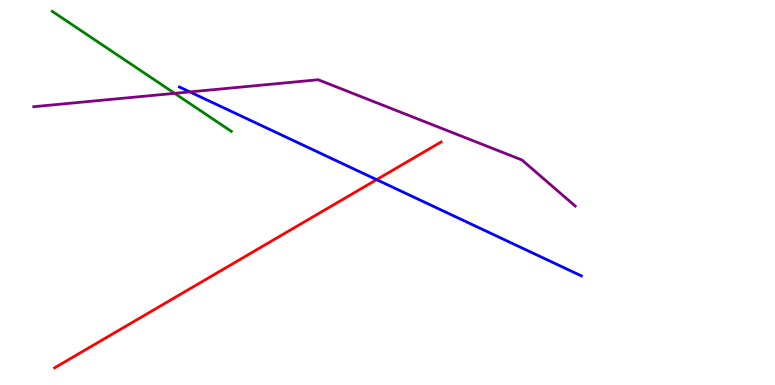[{'lines': ['blue', 'red'], 'intersections': [{'x': 4.86, 'y': 5.33}]}, {'lines': ['green', 'red'], 'intersections': []}, {'lines': ['purple', 'red'], 'intersections': []}, {'lines': ['blue', 'green'], 'intersections': []}, {'lines': ['blue', 'purple'], 'intersections': [{'x': 2.45, 'y': 7.61}]}, {'lines': ['green', 'purple'], 'intersections': [{'x': 2.25, 'y': 7.58}]}]